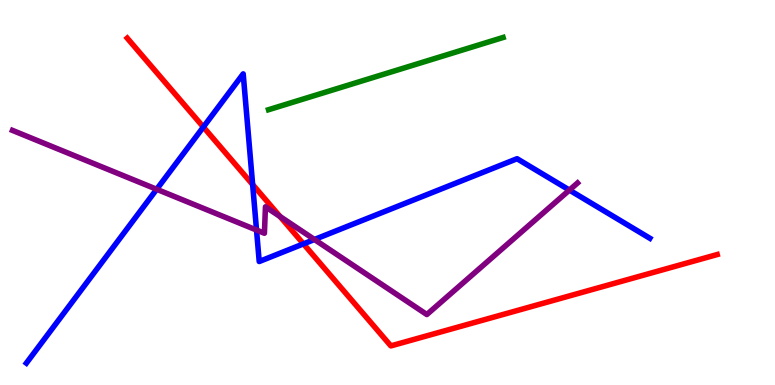[{'lines': ['blue', 'red'], 'intersections': [{'x': 2.62, 'y': 6.7}, {'x': 3.26, 'y': 5.21}, {'x': 3.92, 'y': 3.67}]}, {'lines': ['green', 'red'], 'intersections': []}, {'lines': ['purple', 'red'], 'intersections': [{'x': 3.61, 'y': 4.38}]}, {'lines': ['blue', 'green'], 'intersections': []}, {'lines': ['blue', 'purple'], 'intersections': [{'x': 2.02, 'y': 5.08}, {'x': 3.31, 'y': 4.02}, {'x': 4.06, 'y': 3.78}, {'x': 7.35, 'y': 5.06}]}, {'lines': ['green', 'purple'], 'intersections': []}]